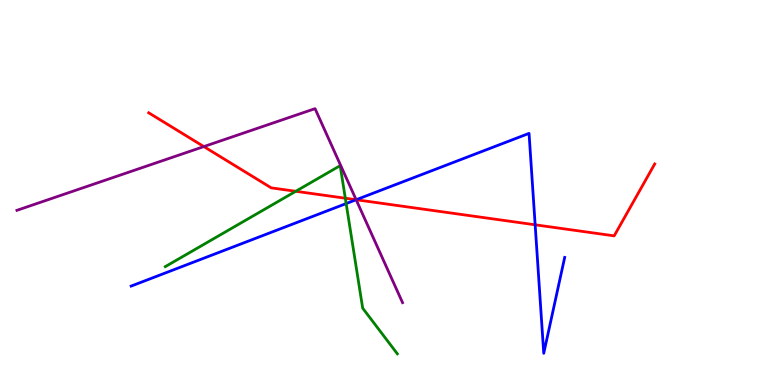[{'lines': ['blue', 'red'], 'intersections': [{'x': 4.6, 'y': 4.81}, {'x': 6.91, 'y': 4.16}]}, {'lines': ['green', 'red'], 'intersections': [{'x': 3.82, 'y': 5.03}, {'x': 4.46, 'y': 4.85}]}, {'lines': ['purple', 'red'], 'intersections': [{'x': 2.63, 'y': 6.19}, {'x': 4.6, 'y': 4.81}]}, {'lines': ['blue', 'green'], 'intersections': [{'x': 4.47, 'y': 4.71}]}, {'lines': ['blue', 'purple'], 'intersections': [{'x': 4.6, 'y': 4.81}]}, {'lines': ['green', 'purple'], 'intersections': []}]